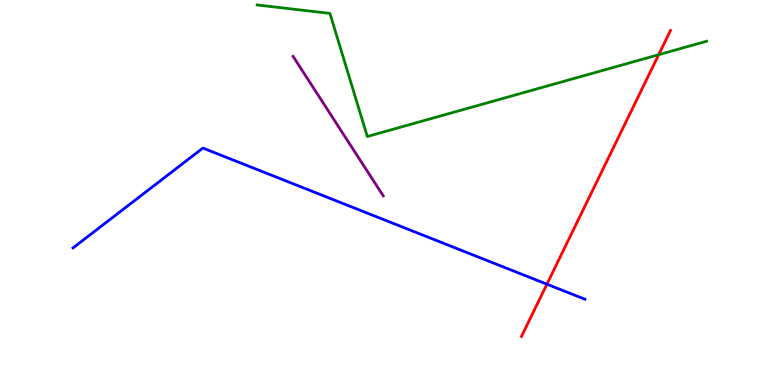[{'lines': ['blue', 'red'], 'intersections': [{'x': 7.06, 'y': 2.62}]}, {'lines': ['green', 'red'], 'intersections': [{'x': 8.5, 'y': 8.58}]}, {'lines': ['purple', 'red'], 'intersections': []}, {'lines': ['blue', 'green'], 'intersections': []}, {'lines': ['blue', 'purple'], 'intersections': []}, {'lines': ['green', 'purple'], 'intersections': []}]